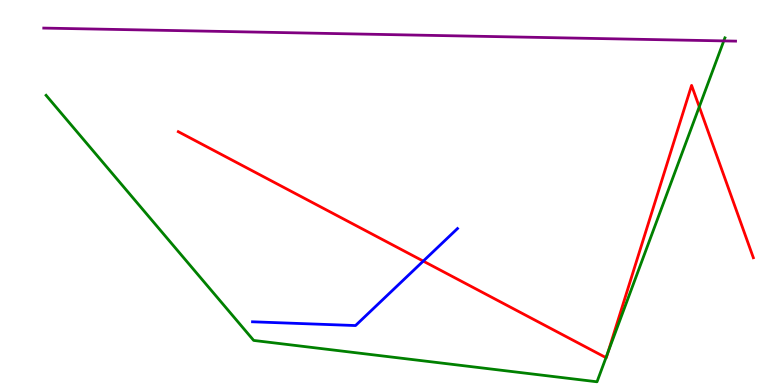[{'lines': ['blue', 'red'], 'intersections': [{'x': 5.46, 'y': 3.22}]}, {'lines': ['green', 'red'], 'intersections': [{'x': 7.82, 'y': 0.71}, {'x': 7.84, 'y': 0.846}, {'x': 9.02, 'y': 7.23}]}, {'lines': ['purple', 'red'], 'intersections': []}, {'lines': ['blue', 'green'], 'intersections': []}, {'lines': ['blue', 'purple'], 'intersections': []}, {'lines': ['green', 'purple'], 'intersections': [{'x': 9.34, 'y': 8.94}]}]